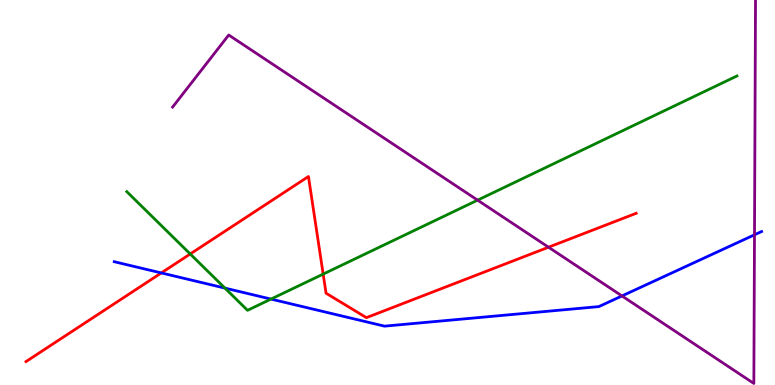[{'lines': ['blue', 'red'], 'intersections': [{'x': 2.08, 'y': 2.91}]}, {'lines': ['green', 'red'], 'intersections': [{'x': 2.45, 'y': 3.4}, {'x': 4.17, 'y': 2.88}]}, {'lines': ['purple', 'red'], 'intersections': [{'x': 7.08, 'y': 3.58}]}, {'lines': ['blue', 'green'], 'intersections': [{'x': 2.9, 'y': 2.52}, {'x': 3.5, 'y': 2.23}]}, {'lines': ['blue', 'purple'], 'intersections': [{'x': 8.03, 'y': 2.31}, {'x': 9.74, 'y': 3.9}]}, {'lines': ['green', 'purple'], 'intersections': [{'x': 6.16, 'y': 4.8}]}]